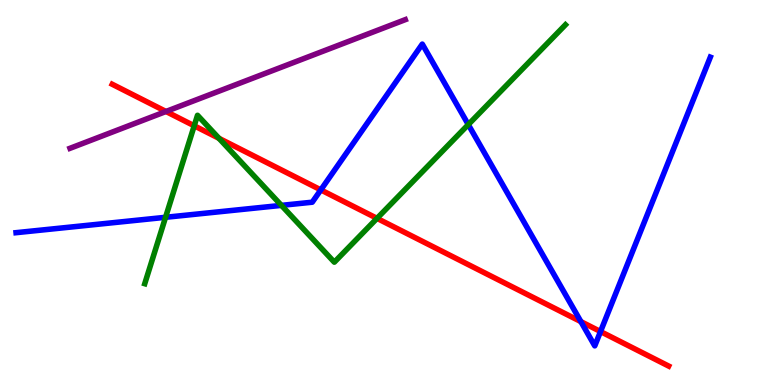[{'lines': ['blue', 'red'], 'intersections': [{'x': 4.14, 'y': 5.07}, {'x': 7.5, 'y': 1.65}, {'x': 7.75, 'y': 1.39}]}, {'lines': ['green', 'red'], 'intersections': [{'x': 2.51, 'y': 6.73}, {'x': 2.83, 'y': 6.41}, {'x': 4.86, 'y': 4.33}]}, {'lines': ['purple', 'red'], 'intersections': [{'x': 2.14, 'y': 7.1}]}, {'lines': ['blue', 'green'], 'intersections': [{'x': 2.14, 'y': 4.36}, {'x': 3.63, 'y': 4.67}, {'x': 6.04, 'y': 6.76}]}, {'lines': ['blue', 'purple'], 'intersections': []}, {'lines': ['green', 'purple'], 'intersections': []}]